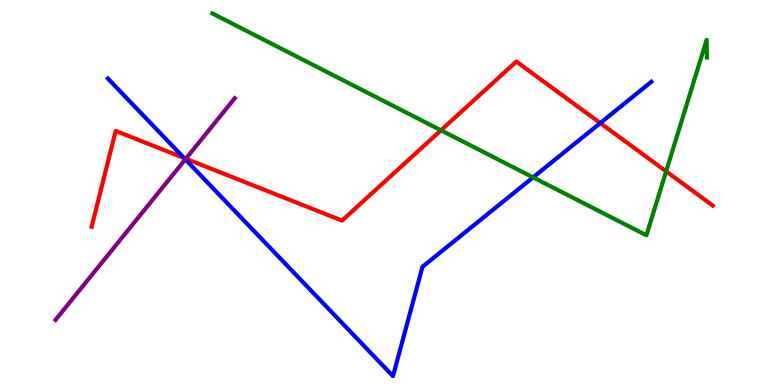[{'lines': ['blue', 'red'], 'intersections': [{'x': 2.37, 'y': 5.9}, {'x': 7.75, 'y': 6.8}]}, {'lines': ['green', 'red'], 'intersections': [{'x': 5.69, 'y': 6.62}, {'x': 8.6, 'y': 5.55}]}, {'lines': ['purple', 'red'], 'intersections': [{'x': 2.4, 'y': 5.88}]}, {'lines': ['blue', 'green'], 'intersections': [{'x': 6.88, 'y': 5.39}]}, {'lines': ['blue', 'purple'], 'intersections': [{'x': 2.39, 'y': 5.86}]}, {'lines': ['green', 'purple'], 'intersections': []}]